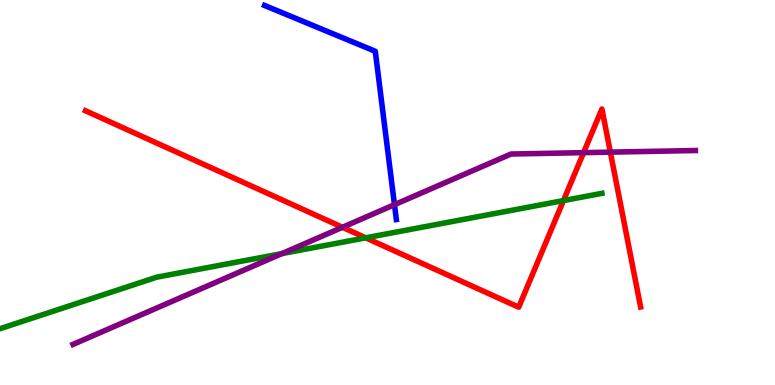[{'lines': ['blue', 'red'], 'intersections': []}, {'lines': ['green', 'red'], 'intersections': [{'x': 4.72, 'y': 3.82}, {'x': 7.27, 'y': 4.79}]}, {'lines': ['purple', 'red'], 'intersections': [{'x': 4.42, 'y': 4.1}, {'x': 7.53, 'y': 6.04}, {'x': 7.88, 'y': 6.05}]}, {'lines': ['blue', 'green'], 'intersections': []}, {'lines': ['blue', 'purple'], 'intersections': [{'x': 5.09, 'y': 4.68}]}, {'lines': ['green', 'purple'], 'intersections': [{'x': 3.64, 'y': 3.41}]}]